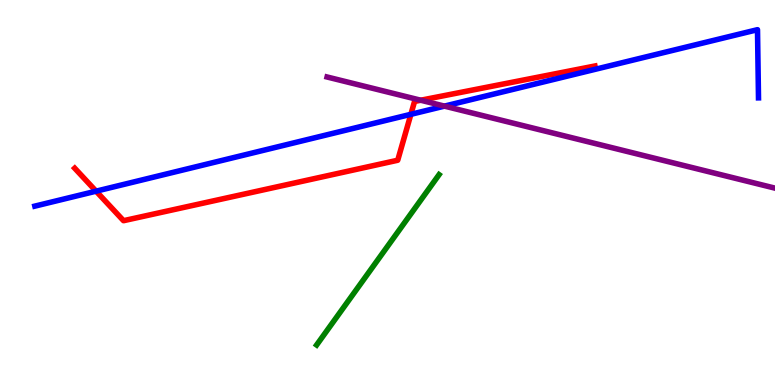[{'lines': ['blue', 'red'], 'intersections': [{'x': 1.24, 'y': 5.03}, {'x': 5.3, 'y': 7.03}]}, {'lines': ['green', 'red'], 'intersections': []}, {'lines': ['purple', 'red'], 'intersections': [{'x': 5.43, 'y': 7.4}]}, {'lines': ['blue', 'green'], 'intersections': []}, {'lines': ['blue', 'purple'], 'intersections': [{'x': 5.73, 'y': 7.24}]}, {'lines': ['green', 'purple'], 'intersections': []}]